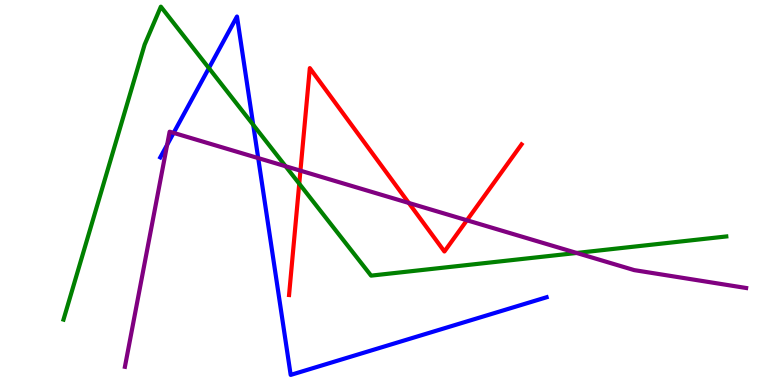[{'lines': ['blue', 'red'], 'intersections': []}, {'lines': ['green', 'red'], 'intersections': [{'x': 3.86, 'y': 5.23}]}, {'lines': ['purple', 'red'], 'intersections': [{'x': 3.88, 'y': 5.57}, {'x': 5.27, 'y': 4.73}, {'x': 6.02, 'y': 4.28}]}, {'lines': ['blue', 'green'], 'intersections': [{'x': 2.7, 'y': 8.23}, {'x': 3.27, 'y': 6.76}]}, {'lines': ['blue', 'purple'], 'intersections': [{'x': 2.16, 'y': 6.24}, {'x': 2.24, 'y': 6.55}, {'x': 3.33, 'y': 5.89}]}, {'lines': ['green', 'purple'], 'intersections': [{'x': 3.69, 'y': 5.68}, {'x': 7.44, 'y': 3.43}]}]